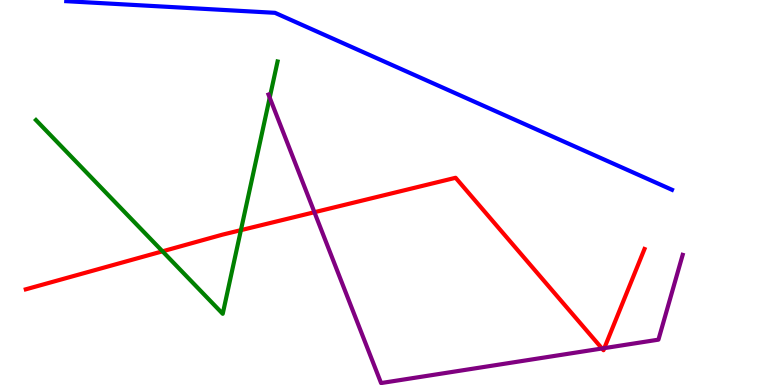[{'lines': ['blue', 'red'], 'intersections': []}, {'lines': ['green', 'red'], 'intersections': [{'x': 2.1, 'y': 3.47}, {'x': 3.11, 'y': 4.02}]}, {'lines': ['purple', 'red'], 'intersections': [{'x': 4.06, 'y': 4.49}, {'x': 7.77, 'y': 0.948}, {'x': 7.8, 'y': 0.958}]}, {'lines': ['blue', 'green'], 'intersections': []}, {'lines': ['blue', 'purple'], 'intersections': []}, {'lines': ['green', 'purple'], 'intersections': [{'x': 3.48, 'y': 7.46}]}]